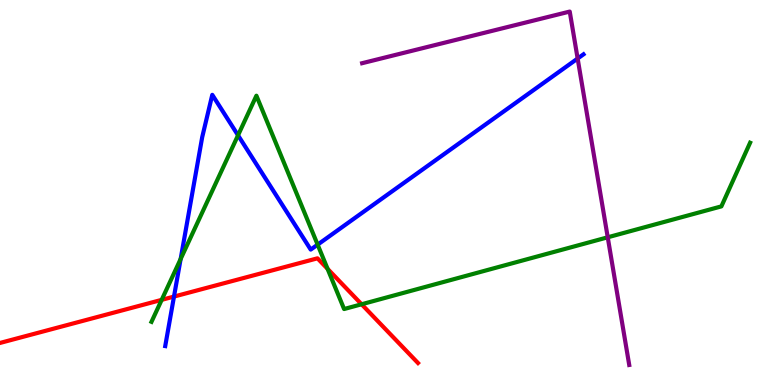[{'lines': ['blue', 'red'], 'intersections': [{'x': 2.25, 'y': 2.3}]}, {'lines': ['green', 'red'], 'intersections': [{'x': 2.09, 'y': 2.21}, {'x': 4.23, 'y': 3.02}, {'x': 4.67, 'y': 2.1}]}, {'lines': ['purple', 'red'], 'intersections': []}, {'lines': ['blue', 'green'], 'intersections': [{'x': 2.33, 'y': 3.27}, {'x': 3.07, 'y': 6.49}, {'x': 4.1, 'y': 3.65}]}, {'lines': ['blue', 'purple'], 'intersections': [{'x': 7.45, 'y': 8.48}]}, {'lines': ['green', 'purple'], 'intersections': [{'x': 7.84, 'y': 3.84}]}]